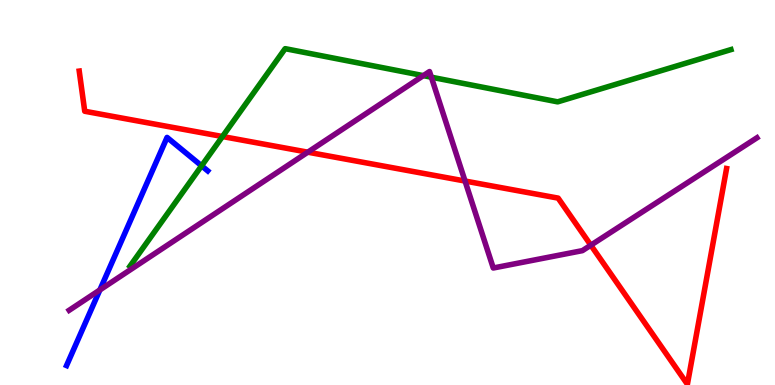[{'lines': ['blue', 'red'], 'intersections': []}, {'lines': ['green', 'red'], 'intersections': [{'x': 2.87, 'y': 6.45}]}, {'lines': ['purple', 'red'], 'intersections': [{'x': 3.97, 'y': 6.05}, {'x': 6.0, 'y': 5.3}, {'x': 7.62, 'y': 3.63}]}, {'lines': ['blue', 'green'], 'intersections': [{'x': 2.6, 'y': 5.69}]}, {'lines': ['blue', 'purple'], 'intersections': [{'x': 1.29, 'y': 2.47}]}, {'lines': ['green', 'purple'], 'intersections': [{'x': 5.46, 'y': 8.04}, {'x': 5.57, 'y': 7.99}]}]